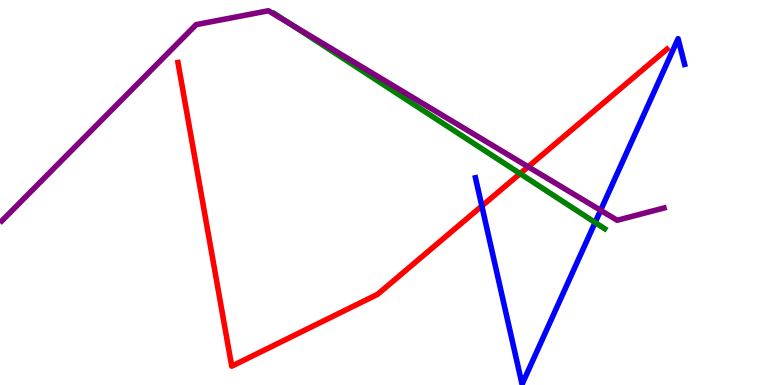[{'lines': ['blue', 'red'], 'intersections': [{'x': 6.22, 'y': 4.65}]}, {'lines': ['green', 'red'], 'intersections': [{'x': 6.71, 'y': 5.49}]}, {'lines': ['purple', 'red'], 'intersections': [{'x': 6.81, 'y': 5.67}]}, {'lines': ['blue', 'green'], 'intersections': [{'x': 7.68, 'y': 4.22}]}, {'lines': ['blue', 'purple'], 'intersections': [{'x': 7.75, 'y': 4.54}]}, {'lines': ['green', 'purple'], 'intersections': [{'x': 3.74, 'y': 9.39}]}]